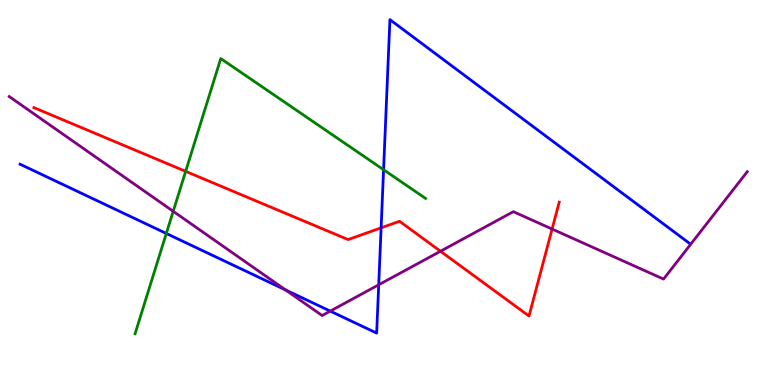[{'lines': ['blue', 'red'], 'intersections': [{'x': 4.92, 'y': 4.08}]}, {'lines': ['green', 'red'], 'intersections': [{'x': 2.4, 'y': 5.55}]}, {'lines': ['purple', 'red'], 'intersections': [{'x': 5.68, 'y': 3.47}, {'x': 7.12, 'y': 4.05}]}, {'lines': ['blue', 'green'], 'intersections': [{'x': 2.15, 'y': 3.94}, {'x': 4.95, 'y': 5.59}]}, {'lines': ['blue', 'purple'], 'intersections': [{'x': 3.68, 'y': 2.47}, {'x': 4.26, 'y': 1.92}, {'x': 4.89, 'y': 2.6}]}, {'lines': ['green', 'purple'], 'intersections': [{'x': 2.23, 'y': 4.51}]}]